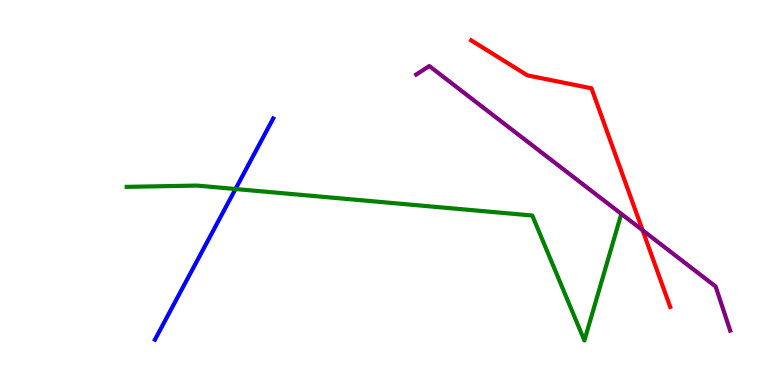[{'lines': ['blue', 'red'], 'intersections': []}, {'lines': ['green', 'red'], 'intersections': []}, {'lines': ['purple', 'red'], 'intersections': [{'x': 8.29, 'y': 4.02}]}, {'lines': ['blue', 'green'], 'intersections': [{'x': 3.04, 'y': 5.09}]}, {'lines': ['blue', 'purple'], 'intersections': []}, {'lines': ['green', 'purple'], 'intersections': []}]